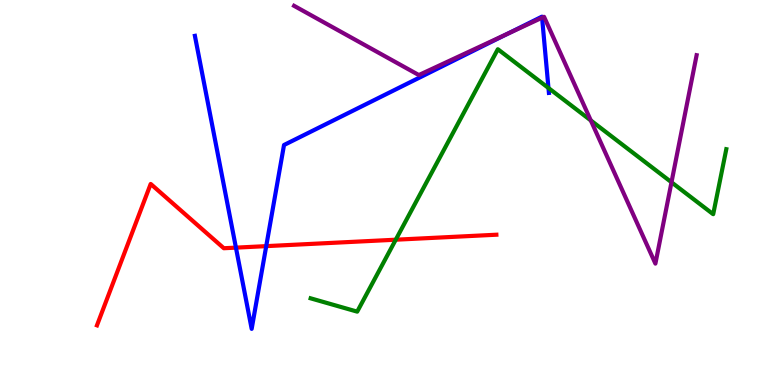[{'lines': ['blue', 'red'], 'intersections': [{'x': 3.04, 'y': 3.57}, {'x': 3.44, 'y': 3.61}]}, {'lines': ['green', 'red'], 'intersections': [{'x': 5.11, 'y': 3.77}]}, {'lines': ['purple', 'red'], 'intersections': []}, {'lines': ['blue', 'green'], 'intersections': [{'x': 7.08, 'y': 7.71}]}, {'lines': ['blue', 'purple'], 'intersections': [{'x': 6.54, 'y': 9.12}, {'x': 6.99, 'y': 9.54}]}, {'lines': ['green', 'purple'], 'intersections': [{'x': 7.62, 'y': 6.87}, {'x': 8.66, 'y': 5.27}]}]